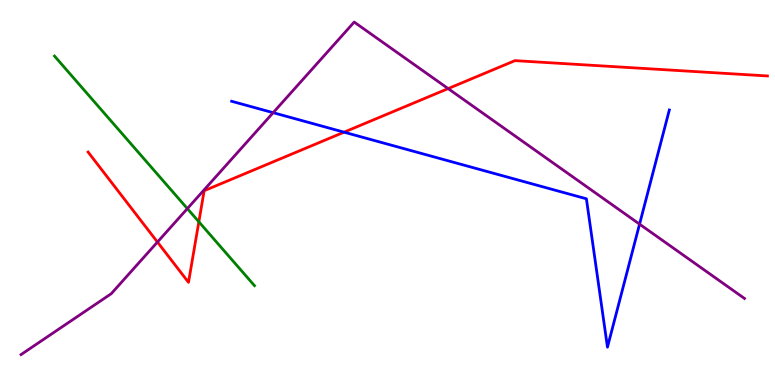[{'lines': ['blue', 'red'], 'intersections': [{'x': 4.44, 'y': 6.57}]}, {'lines': ['green', 'red'], 'intersections': [{'x': 2.57, 'y': 4.24}]}, {'lines': ['purple', 'red'], 'intersections': [{'x': 2.03, 'y': 3.71}, {'x': 5.78, 'y': 7.7}]}, {'lines': ['blue', 'green'], 'intersections': []}, {'lines': ['blue', 'purple'], 'intersections': [{'x': 3.52, 'y': 7.07}, {'x': 8.25, 'y': 4.18}]}, {'lines': ['green', 'purple'], 'intersections': [{'x': 2.42, 'y': 4.58}]}]